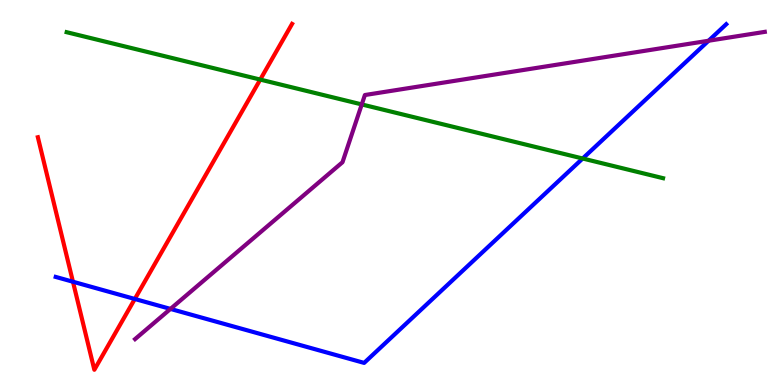[{'lines': ['blue', 'red'], 'intersections': [{'x': 0.941, 'y': 2.68}, {'x': 1.74, 'y': 2.23}]}, {'lines': ['green', 'red'], 'intersections': [{'x': 3.36, 'y': 7.93}]}, {'lines': ['purple', 'red'], 'intersections': []}, {'lines': ['blue', 'green'], 'intersections': [{'x': 7.52, 'y': 5.88}]}, {'lines': ['blue', 'purple'], 'intersections': [{'x': 2.2, 'y': 1.98}, {'x': 9.14, 'y': 8.94}]}, {'lines': ['green', 'purple'], 'intersections': [{'x': 4.67, 'y': 7.29}]}]